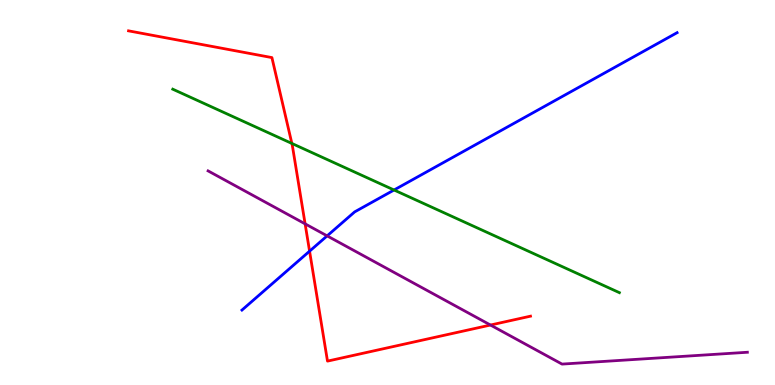[{'lines': ['blue', 'red'], 'intersections': [{'x': 3.99, 'y': 3.48}]}, {'lines': ['green', 'red'], 'intersections': [{'x': 3.77, 'y': 6.27}]}, {'lines': ['purple', 'red'], 'intersections': [{'x': 3.94, 'y': 4.19}, {'x': 6.33, 'y': 1.56}]}, {'lines': ['blue', 'green'], 'intersections': [{'x': 5.08, 'y': 5.06}]}, {'lines': ['blue', 'purple'], 'intersections': [{'x': 4.22, 'y': 3.87}]}, {'lines': ['green', 'purple'], 'intersections': []}]